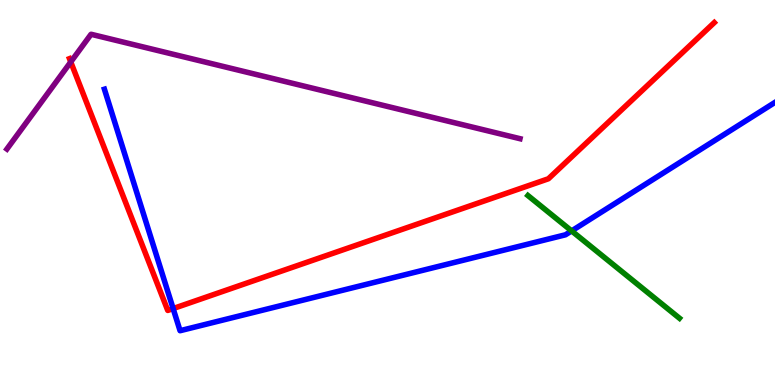[{'lines': ['blue', 'red'], 'intersections': [{'x': 2.23, 'y': 1.99}]}, {'lines': ['green', 'red'], 'intersections': []}, {'lines': ['purple', 'red'], 'intersections': [{'x': 0.913, 'y': 8.39}]}, {'lines': ['blue', 'green'], 'intersections': [{'x': 7.38, 'y': 4.0}]}, {'lines': ['blue', 'purple'], 'intersections': []}, {'lines': ['green', 'purple'], 'intersections': []}]